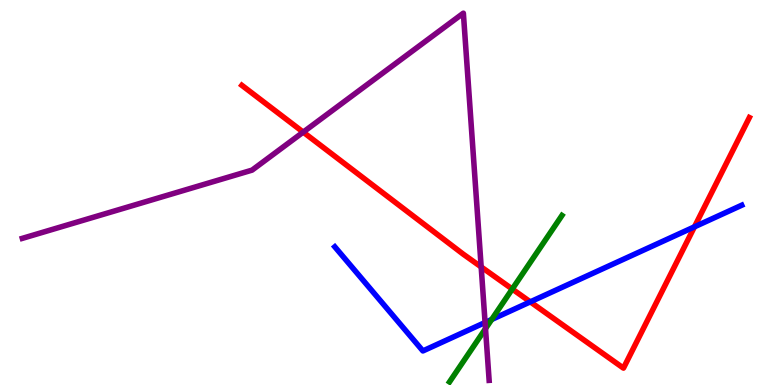[{'lines': ['blue', 'red'], 'intersections': [{'x': 6.84, 'y': 2.16}, {'x': 8.96, 'y': 4.11}]}, {'lines': ['green', 'red'], 'intersections': [{'x': 6.61, 'y': 2.49}]}, {'lines': ['purple', 'red'], 'intersections': [{'x': 3.91, 'y': 6.57}, {'x': 6.21, 'y': 3.07}]}, {'lines': ['blue', 'green'], 'intersections': [{'x': 6.34, 'y': 1.7}]}, {'lines': ['blue', 'purple'], 'intersections': [{'x': 6.26, 'y': 1.62}]}, {'lines': ['green', 'purple'], 'intersections': [{'x': 6.26, 'y': 1.46}]}]